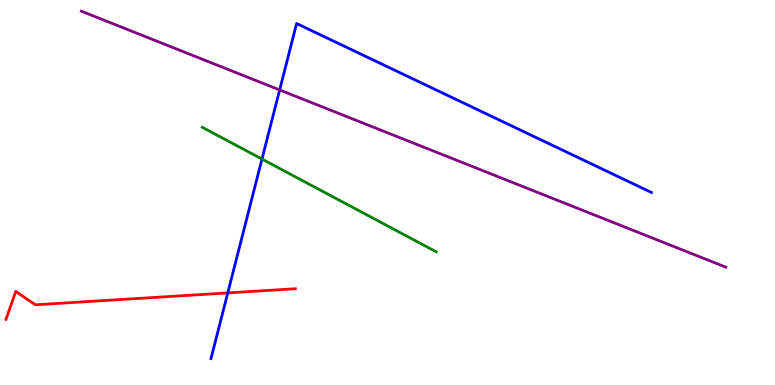[{'lines': ['blue', 'red'], 'intersections': [{'x': 2.94, 'y': 2.39}]}, {'lines': ['green', 'red'], 'intersections': []}, {'lines': ['purple', 'red'], 'intersections': []}, {'lines': ['blue', 'green'], 'intersections': [{'x': 3.38, 'y': 5.87}]}, {'lines': ['blue', 'purple'], 'intersections': [{'x': 3.61, 'y': 7.66}]}, {'lines': ['green', 'purple'], 'intersections': []}]